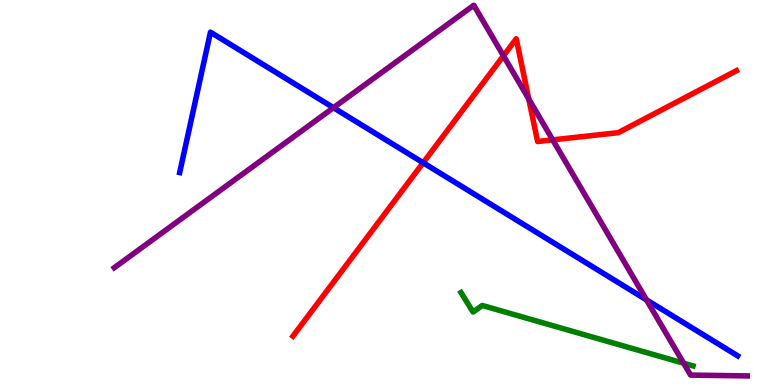[{'lines': ['blue', 'red'], 'intersections': [{'x': 5.46, 'y': 5.77}]}, {'lines': ['green', 'red'], 'intersections': []}, {'lines': ['purple', 'red'], 'intersections': [{'x': 6.5, 'y': 8.55}, {'x': 6.82, 'y': 7.43}, {'x': 7.13, 'y': 6.37}]}, {'lines': ['blue', 'green'], 'intersections': []}, {'lines': ['blue', 'purple'], 'intersections': [{'x': 4.3, 'y': 7.2}, {'x': 8.34, 'y': 2.21}]}, {'lines': ['green', 'purple'], 'intersections': [{'x': 8.82, 'y': 0.566}]}]